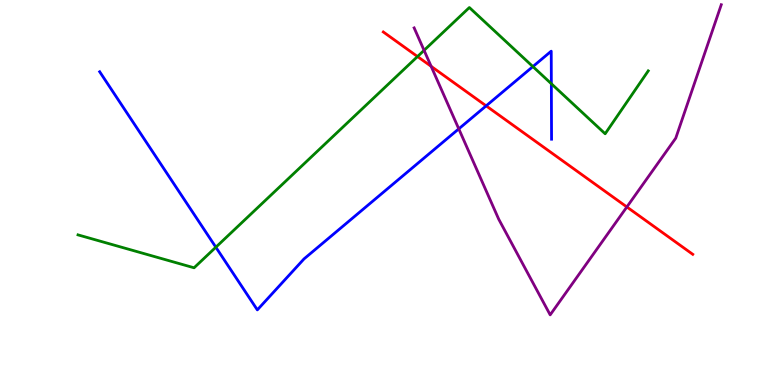[{'lines': ['blue', 'red'], 'intersections': [{'x': 6.27, 'y': 7.25}]}, {'lines': ['green', 'red'], 'intersections': [{'x': 5.39, 'y': 8.53}]}, {'lines': ['purple', 'red'], 'intersections': [{'x': 5.56, 'y': 8.28}, {'x': 8.09, 'y': 4.62}]}, {'lines': ['blue', 'green'], 'intersections': [{'x': 2.79, 'y': 3.58}, {'x': 6.88, 'y': 8.27}, {'x': 7.11, 'y': 7.82}]}, {'lines': ['blue', 'purple'], 'intersections': [{'x': 5.92, 'y': 6.65}]}, {'lines': ['green', 'purple'], 'intersections': [{'x': 5.47, 'y': 8.69}]}]